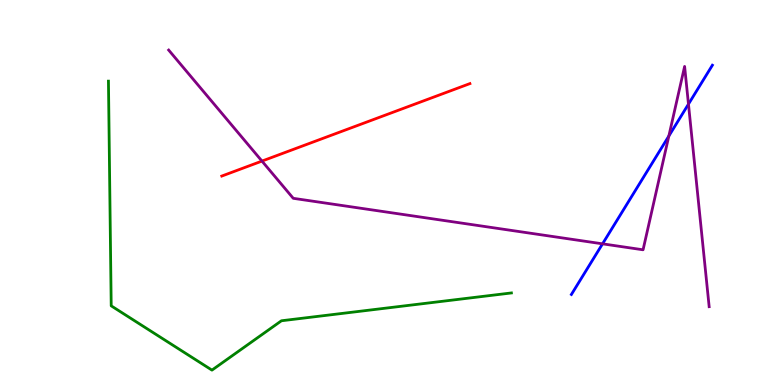[{'lines': ['blue', 'red'], 'intersections': []}, {'lines': ['green', 'red'], 'intersections': []}, {'lines': ['purple', 'red'], 'intersections': [{'x': 3.38, 'y': 5.82}]}, {'lines': ['blue', 'green'], 'intersections': []}, {'lines': ['blue', 'purple'], 'intersections': [{'x': 7.77, 'y': 3.67}, {'x': 8.63, 'y': 6.47}, {'x': 8.88, 'y': 7.3}]}, {'lines': ['green', 'purple'], 'intersections': []}]